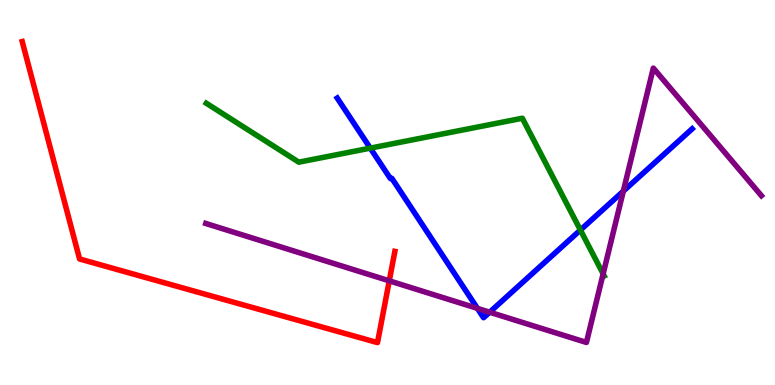[{'lines': ['blue', 'red'], 'intersections': []}, {'lines': ['green', 'red'], 'intersections': []}, {'lines': ['purple', 'red'], 'intersections': [{'x': 5.02, 'y': 2.71}]}, {'lines': ['blue', 'green'], 'intersections': [{'x': 4.78, 'y': 6.15}, {'x': 7.49, 'y': 4.02}]}, {'lines': ['blue', 'purple'], 'intersections': [{'x': 6.16, 'y': 1.99}, {'x': 6.32, 'y': 1.89}, {'x': 8.04, 'y': 5.03}]}, {'lines': ['green', 'purple'], 'intersections': [{'x': 7.78, 'y': 2.89}]}]